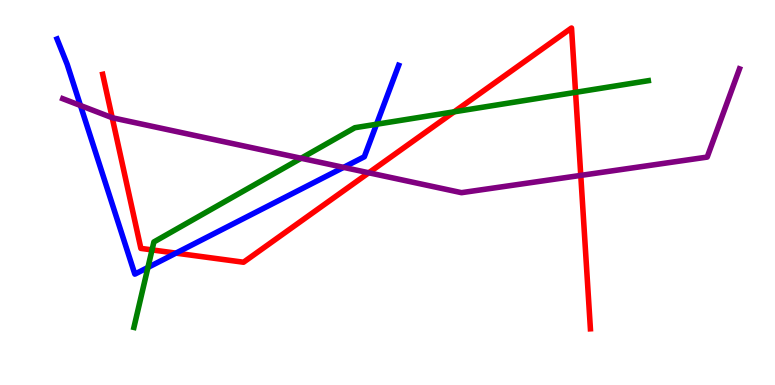[{'lines': ['blue', 'red'], 'intersections': [{'x': 2.27, 'y': 3.43}]}, {'lines': ['green', 'red'], 'intersections': [{'x': 1.96, 'y': 3.51}, {'x': 5.86, 'y': 7.1}, {'x': 7.43, 'y': 7.6}]}, {'lines': ['purple', 'red'], 'intersections': [{'x': 1.45, 'y': 6.94}, {'x': 4.76, 'y': 5.51}, {'x': 7.49, 'y': 5.44}]}, {'lines': ['blue', 'green'], 'intersections': [{'x': 1.91, 'y': 3.05}, {'x': 4.86, 'y': 6.77}]}, {'lines': ['blue', 'purple'], 'intersections': [{'x': 1.04, 'y': 7.26}, {'x': 4.43, 'y': 5.65}]}, {'lines': ['green', 'purple'], 'intersections': [{'x': 3.89, 'y': 5.89}]}]